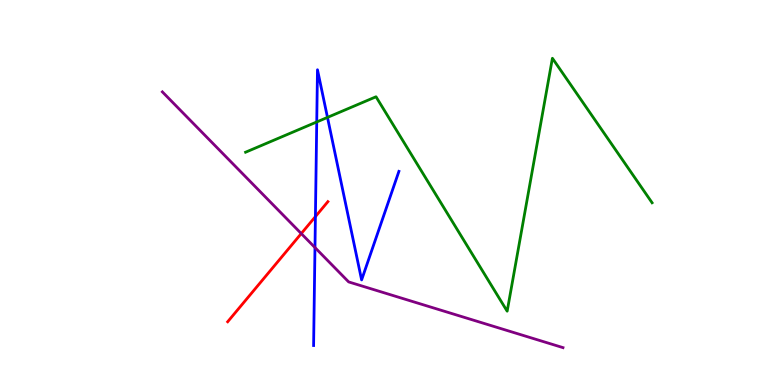[{'lines': ['blue', 'red'], 'intersections': [{'x': 4.07, 'y': 4.37}]}, {'lines': ['green', 'red'], 'intersections': []}, {'lines': ['purple', 'red'], 'intersections': [{'x': 3.89, 'y': 3.93}]}, {'lines': ['blue', 'green'], 'intersections': [{'x': 4.09, 'y': 6.83}, {'x': 4.23, 'y': 6.95}]}, {'lines': ['blue', 'purple'], 'intersections': [{'x': 4.06, 'y': 3.57}]}, {'lines': ['green', 'purple'], 'intersections': []}]